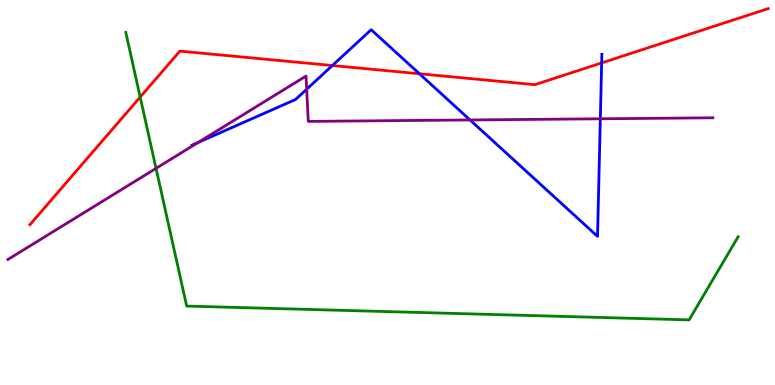[{'lines': ['blue', 'red'], 'intersections': [{'x': 4.29, 'y': 8.3}, {'x': 5.41, 'y': 8.08}, {'x': 7.76, 'y': 8.37}]}, {'lines': ['green', 'red'], 'intersections': [{'x': 1.81, 'y': 7.48}]}, {'lines': ['purple', 'red'], 'intersections': []}, {'lines': ['blue', 'green'], 'intersections': []}, {'lines': ['blue', 'purple'], 'intersections': [{'x': 2.56, 'y': 6.3}, {'x': 3.96, 'y': 7.68}, {'x': 6.06, 'y': 6.88}, {'x': 7.75, 'y': 6.91}]}, {'lines': ['green', 'purple'], 'intersections': [{'x': 2.01, 'y': 5.63}]}]